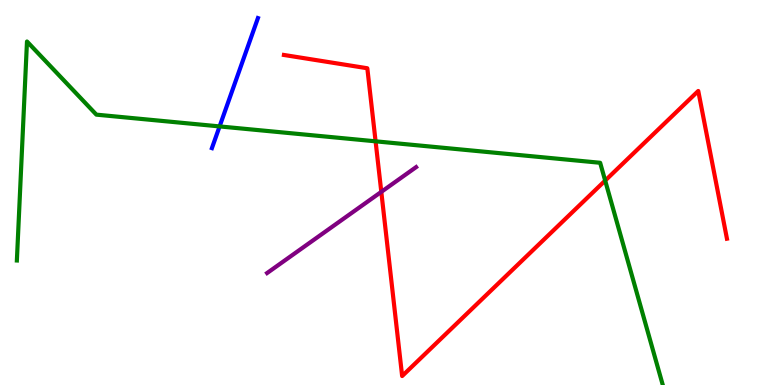[{'lines': ['blue', 'red'], 'intersections': []}, {'lines': ['green', 'red'], 'intersections': [{'x': 4.85, 'y': 6.33}, {'x': 7.81, 'y': 5.31}]}, {'lines': ['purple', 'red'], 'intersections': [{'x': 4.92, 'y': 5.02}]}, {'lines': ['blue', 'green'], 'intersections': [{'x': 2.83, 'y': 6.72}]}, {'lines': ['blue', 'purple'], 'intersections': []}, {'lines': ['green', 'purple'], 'intersections': []}]